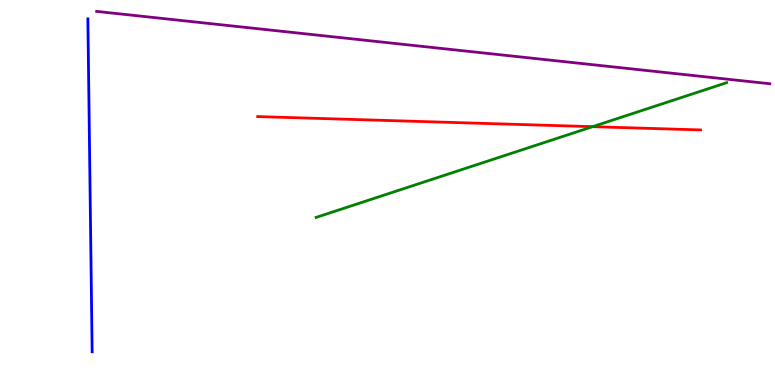[{'lines': ['blue', 'red'], 'intersections': []}, {'lines': ['green', 'red'], 'intersections': [{'x': 7.65, 'y': 6.71}]}, {'lines': ['purple', 'red'], 'intersections': []}, {'lines': ['blue', 'green'], 'intersections': []}, {'lines': ['blue', 'purple'], 'intersections': []}, {'lines': ['green', 'purple'], 'intersections': []}]